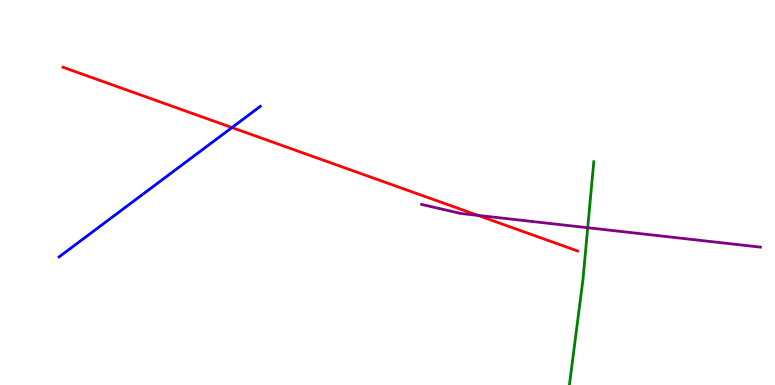[{'lines': ['blue', 'red'], 'intersections': [{'x': 2.99, 'y': 6.69}]}, {'lines': ['green', 'red'], 'intersections': []}, {'lines': ['purple', 'red'], 'intersections': [{'x': 6.17, 'y': 4.41}]}, {'lines': ['blue', 'green'], 'intersections': []}, {'lines': ['blue', 'purple'], 'intersections': []}, {'lines': ['green', 'purple'], 'intersections': [{'x': 7.58, 'y': 4.09}]}]